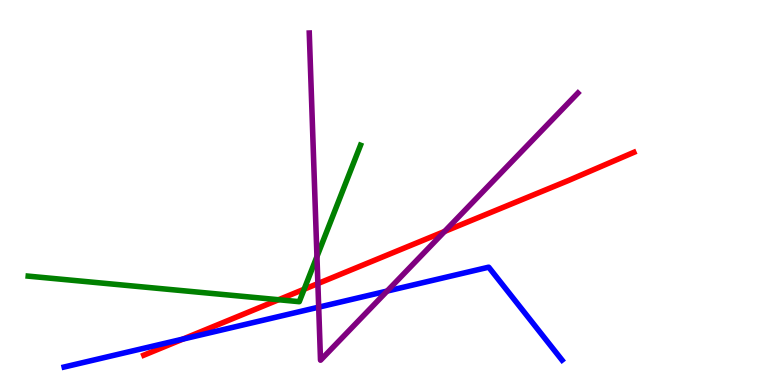[{'lines': ['blue', 'red'], 'intersections': [{'x': 2.36, 'y': 1.19}]}, {'lines': ['green', 'red'], 'intersections': [{'x': 3.59, 'y': 2.21}, {'x': 3.92, 'y': 2.49}]}, {'lines': ['purple', 'red'], 'intersections': [{'x': 4.1, 'y': 2.63}, {'x': 5.74, 'y': 3.99}]}, {'lines': ['blue', 'green'], 'intersections': []}, {'lines': ['blue', 'purple'], 'intersections': [{'x': 4.11, 'y': 2.02}, {'x': 5.0, 'y': 2.44}]}, {'lines': ['green', 'purple'], 'intersections': [{'x': 4.09, 'y': 3.34}]}]